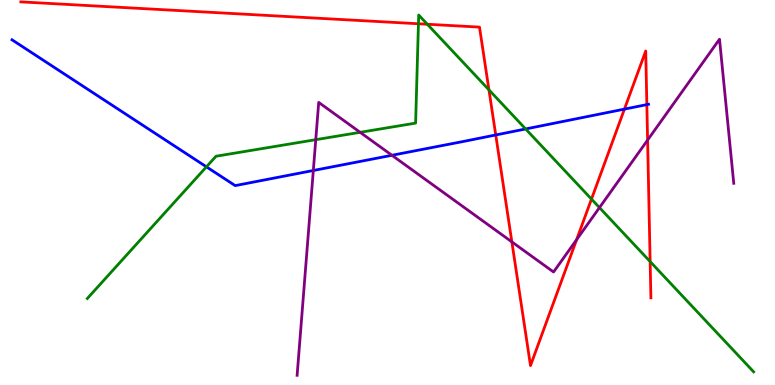[{'lines': ['blue', 'red'], 'intersections': [{'x': 6.4, 'y': 6.49}, {'x': 8.06, 'y': 7.17}, {'x': 8.35, 'y': 7.28}]}, {'lines': ['green', 'red'], 'intersections': [{'x': 5.4, 'y': 9.38}, {'x': 5.51, 'y': 9.37}, {'x': 6.31, 'y': 7.67}, {'x': 7.63, 'y': 4.83}, {'x': 8.39, 'y': 3.21}]}, {'lines': ['purple', 'red'], 'intersections': [{'x': 6.6, 'y': 3.72}, {'x': 7.44, 'y': 3.78}, {'x': 8.36, 'y': 6.36}]}, {'lines': ['blue', 'green'], 'intersections': [{'x': 2.66, 'y': 5.67}, {'x': 6.78, 'y': 6.65}]}, {'lines': ['blue', 'purple'], 'intersections': [{'x': 4.04, 'y': 5.57}, {'x': 5.06, 'y': 5.97}]}, {'lines': ['green', 'purple'], 'intersections': [{'x': 4.07, 'y': 6.37}, {'x': 4.65, 'y': 6.56}, {'x': 7.74, 'y': 4.61}]}]